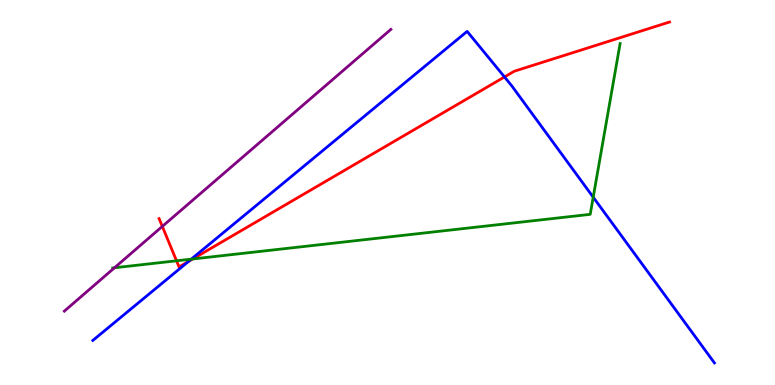[{'lines': ['blue', 'red'], 'intersections': [{'x': 2.43, 'y': 3.21}, {'x': 6.51, 'y': 8.0}]}, {'lines': ['green', 'red'], 'intersections': [{'x': 2.28, 'y': 3.23}, {'x': 2.49, 'y': 3.27}]}, {'lines': ['purple', 'red'], 'intersections': [{'x': 2.09, 'y': 4.12}]}, {'lines': ['blue', 'green'], 'intersections': [{'x': 2.47, 'y': 3.27}, {'x': 7.65, 'y': 4.88}]}, {'lines': ['blue', 'purple'], 'intersections': []}, {'lines': ['green', 'purple'], 'intersections': [{'x': 1.48, 'y': 3.05}]}]